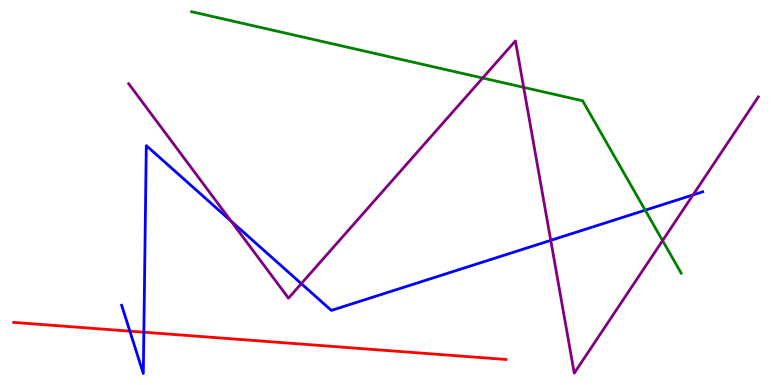[{'lines': ['blue', 'red'], 'intersections': [{'x': 1.68, 'y': 1.4}, {'x': 1.86, 'y': 1.37}]}, {'lines': ['green', 'red'], 'intersections': []}, {'lines': ['purple', 'red'], 'intersections': []}, {'lines': ['blue', 'green'], 'intersections': [{'x': 8.33, 'y': 4.54}]}, {'lines': ['blue', 'purple'], 'intersections': [{'x': 2.98, 'y': 4.26}, {'x': 3.89, 'y': 2.63}, {'x': 7.11, 'y': 3.76}, {'x': 8.94, 'y': 4.94}]}, {'lines': ['green', 'purple'], 'intersections': [{'x': 6.23, 'y': 7.97}, {'x': 6.76, 'y': 7.73}, {'x': 8.55, 'y': 3.75}]}]